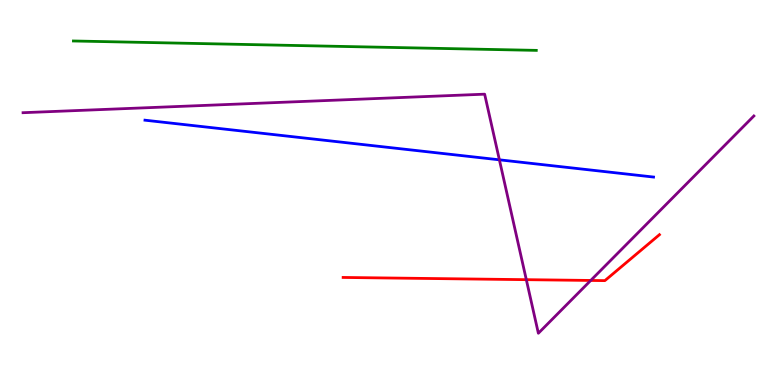[{'lines': ['blue', 'red'], 'intersections': []}, {'lines': ['green', 'red'], 'intersections': []}, {'lines': ['purple', 'red'], 'intersections': [{'x': 6.79, 'y': 2.74}, {'x': 7.62, 'y': 2.72}]}, {'lines': ['blue', 'green'], 'intersections': []}, {'lines': ['blue', 'purple'], 'intersections': [{'x': 6.44, 'y': 5.85}]}, {'lines': ['green', 'purple'], 'intersections': []}]